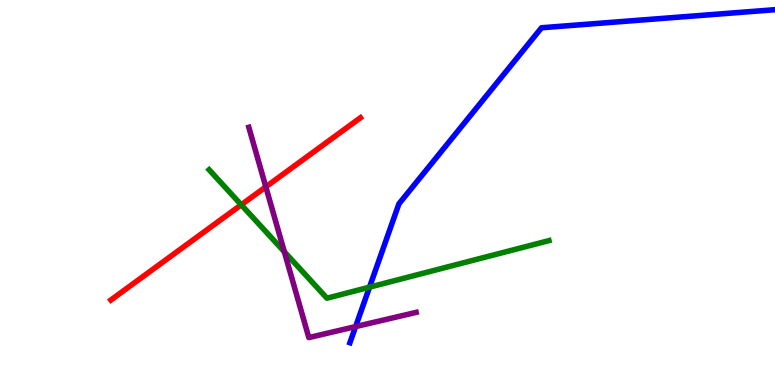[{'lines': ['blue', 'red'], 'intersections': []}, {'lines': ['green', 'red'], 'intersections': [{'x': 3.11, 'y': 4.68}]}, {'lines': ['purple', 'red'], 'intersections': [{'x': 3.43, 'y': 5.15}]}, {'lines': ['blue', 'green'], 'intersections': [{'x': 4.77, 'y': 2.54}]}, {'lines': ['blue', 'purple'], 'intersections': [{'x': 4.59, 'y': 1.52}]}, {'lines': ['green', 'purple'], 'intersections': [{'x': 3.67, 'y': 3.46}]}]